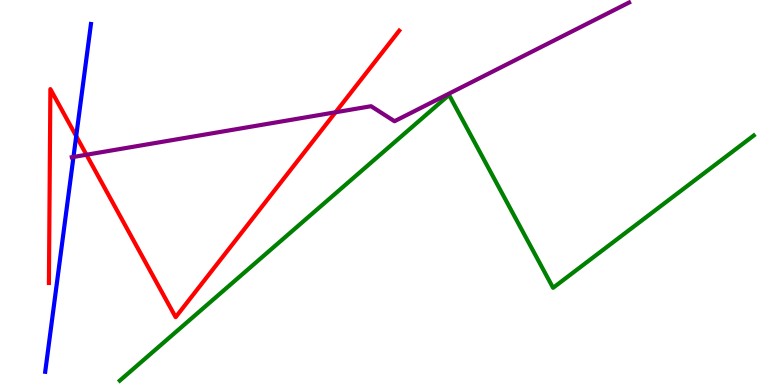[{'lines': ['blue', 'red'], 'intersections': [{'x': 0.983, 'y': 6.46}]}, {'lines': ['green', 'red'], 'intersections': []}, {'lines': ['purple', 'red'], 'intersections': [{'x': 1.12, 'y': 5.98}, {'x': 4.33, 'y': 7.08}]}, {'lines': ['blue', 'green'], 'intersections': []}, {'lines': ['blue', 'purple'], 'intersections': [{'x': 0.948, 'y': 5.92}]}, {'lines': ['green', 'purple'], 'intersections': []}]